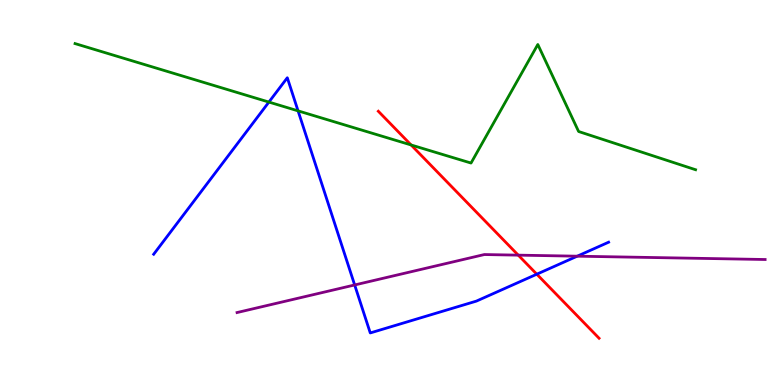[{'lines': ['blue', 'red'], 'intersections': [{'x': 6.93, 'y': 2.88}]}, {'lines': ['green', 'red'], 'intersections': [{'x': 5.3, 'y': 6.23}]}, {'lines': ['purple', 'red'], 'intersections': [{'x': 6.69, 'y': 3.37}]}, {'lines': ['blue', 'green'], 'intersections': [{'x': 3.47, 'y': 7.35}, {'x': 3.85, 'y': 7.12}]}, {'lines': ['blue', 'purple'], 'intersections': [{'x': 4.58, 'y': 2.6}, {'x': 7.45, 'y': 3.35}]}, {'lines': ['green', 'purple'], 'intersections': []}]